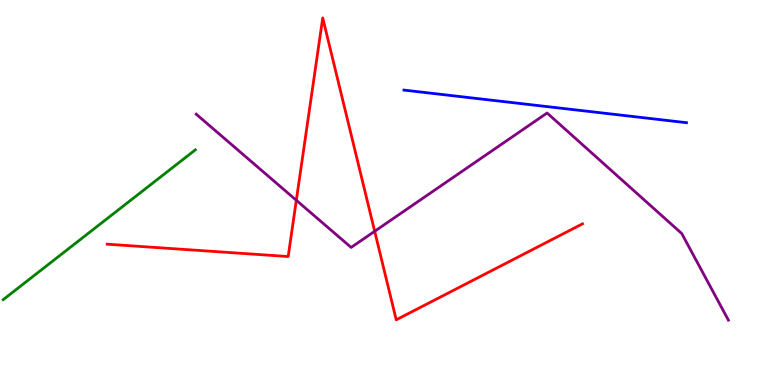[{'lines': ['blue', 'red'], 'intersections': []}, {'lines': ['green', 'red'], 'intersections': []}, {'lines': ['purple', 'red'], 'intersections': [{'x': 3.82, 'y': 4.8}, {'x': 4.83, 'y': 3.99}]}, {'lines': ['blue', 'green'], 'intersections': []}, {'lines': ['blue', 'purple'], 'intersections': []}, {'lines': ['green', 'purple'], 'intersections': []}]